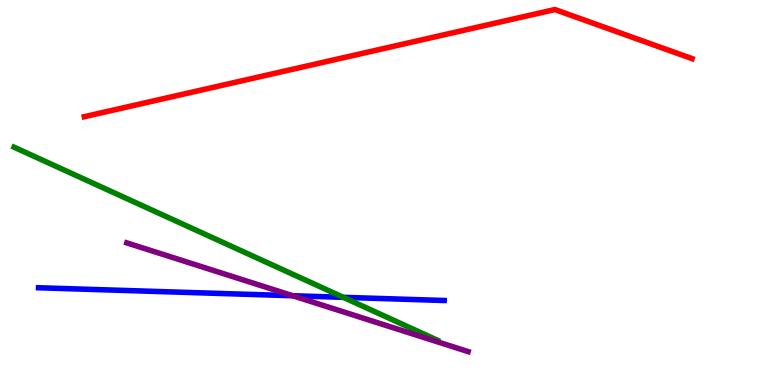[{'lines': ['blue', 'red'], 'intersections': []}, {'lines': ['green', 'red'], 'intersections': []}, {'lines': ['purple', 'red'], 'intersections': []}, {'lines': ['blue', 'green'], 'intersections': [{'x': 4.43, 'y': 2.28}]}, {'lines': ['blue', 'purple'], 'intersections': [{'x': 3.78, 'y': 2.32}]}, {'lines': ['green', 'purple'], 'intersections': []}]